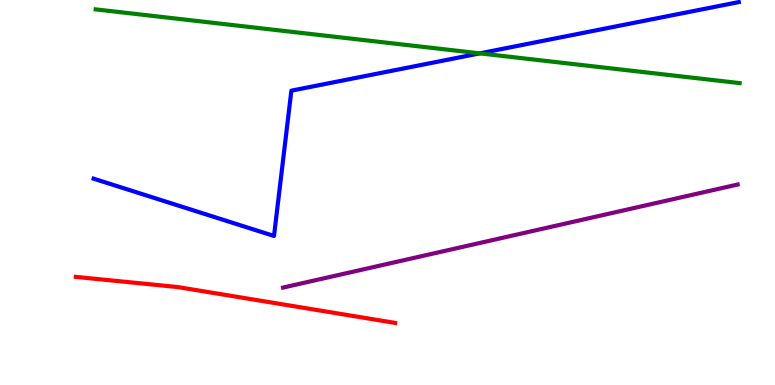[{'lines': ['blue', 'red'], 'intersections': []}, {'lines': ['green', 'red'], 'intersections': []}, {'lines': ['purple', 'red'], 'intersections': []}, {'lines': ['blue', 'green'], 'intersections': [{'x': 6.19, 'y': 8.61}]}, {'lines': ['blue', 'purple'], 'intersections': []}, {'lines': ['green', 'purple'], 'intersections': []}]